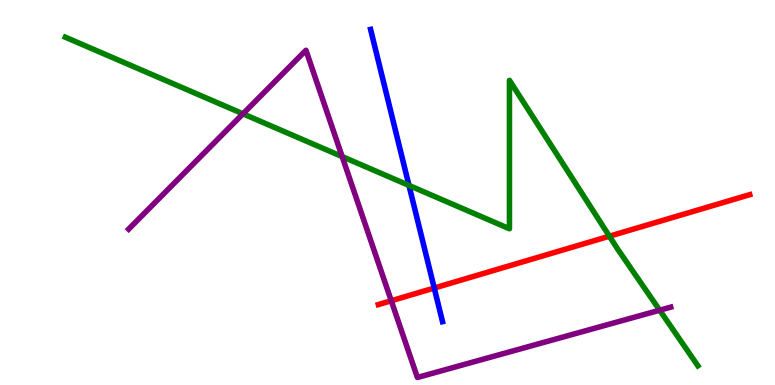[{'lines': ['blue', 'red'], 'intersections': [{'x': 5.6, 'y': 2.52}]}, {'lines': ['green', 'red'], 'intersections': [{'x': 7.86, 'y': 3.86}]}, {'lines': ['purple', 'red'], 'intersections': [{'x': 5.05, 'y': 2.19}]}, {'lines': ['blue', 'green'], 'intersections': [{'x': 5.28, 'y': 5.18}]}, {'lines': ['blue', 'purple'], 'intersections': []}, {'lines': ['green', 'purple'], 'intersections': [{'x': 3.14, 'y': 7.04}, {'x': 4.42, 'y': 5.93}, {'x': 8.51, 'y': 1.94}]}]